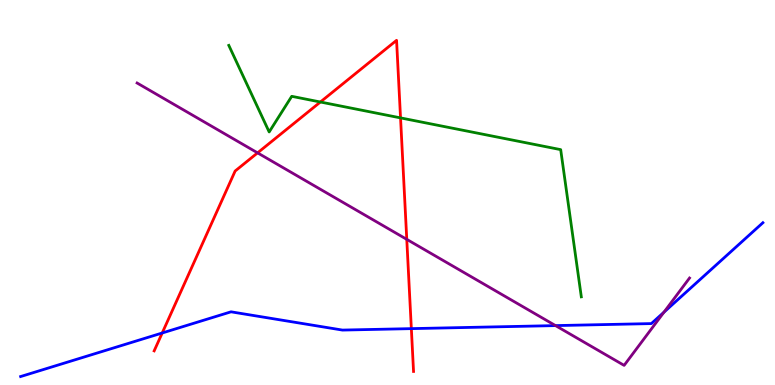[{'lines': ['blue', 'red'], 'intersections': [{'x': 2.09, 'y': 1.35}, {'x': 5.31, 'y': 1.46}]}, {'lines': ['green', 'red'], 'intersections': [{'x': 4.13, 'y': 7.35}, {'x': 5.17, 'y': 6.94}]}, {'lines': ['purple', 'red'], 'intersections': [{'x': 3.32, 'y': 6.03}, {'x': 5.25, 'y': 3.78}]}, {'lines': ['blue', 'green'], 'intersections': []}, {'lines': ['blue', 'purple'], 'intersections': [{'x': 7.17, 'y': 1.54}, {'x': 8.57, 'y': 1.89}]}, {'lines': ['green', 'purple'], 'intersections': []}]